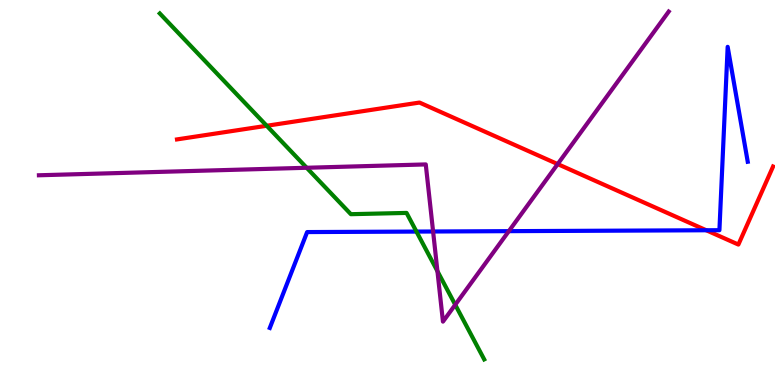[{'lines': ['blue', 'red'], 'intersections': [{'x': 9.11, 'y': 4.02}]}, {'lines': ['green', 'red'], 'intersections': [{'x': 3.44, 'y': 6.73}]}, {'lines': ['purple', 'red'], 'intersections': [{'x': 7.2, 'y': 5.74}]}, {'lines': ['blue', 'green'], 'intersections': [{'x': 5.37, 'y': 3.99}]}, {'lines': ['blue', 'purple'], 'intersections': [{'x': 5.59, 'y': 3.99}, {'x': 6.57, 'y': 4.0}]}, {'lines': ['green', 'purple'], 'intersections': [{'x': 3.96, 'y': 5.64}, {'x': 5.64, 'y': 2.96}, {'x': 5.87, 'y': 2.08}]}]